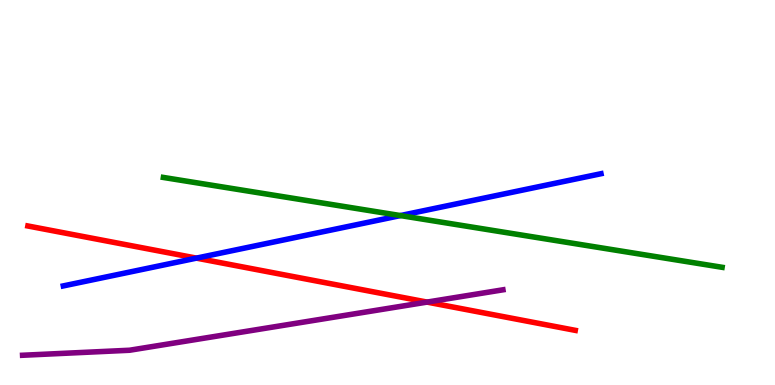[{'lines': ['blue', 'red'], 'intersections': [{'x': 2.53, 'y': 3.3}]}, {'lines': ['green', 'red'], 'intersections': []}, {'lines': ['purple', 'red'], 'intersections': [{'x': 5.51, 'y': 2.15}]}, {'lines': ['blue', 'green'], 'intersections': [{'x': 5.17, 'y': 4.4}]}, {'lines': ['blue', 'purple'], 'intersections': []}, {'lines': ['green', 'purple'], 'intersections': []}]